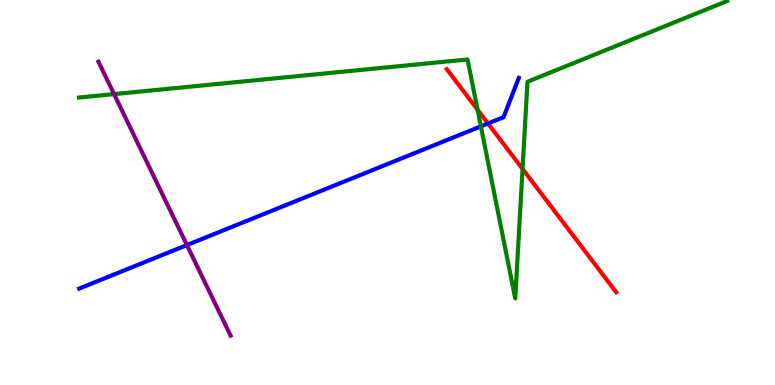[{'lines': ['blue', 'red'], 'intersections': [{'x': 6.3, 'y': 6.79}]}, {'lines': ['green', 'red'], 'intersections': [{'x': 6.16, 'y': 7.15}, {'x': 6.74, 'y': 5.61}]}, {'lines': ['purple', 'red'], 'intersections': []}, {'lines': ['blue', 'green'], 'intersections': [{'x': 6.2, 'y': 6.72}]}, {'lines': ['blue', 'purple'], 'intersections': [{'x': 2.41, 'y': 3.63}]}, {'lines': ['green', 'purple'], 'intersections': [{'x': 1.47, 'y': 7.56}]}]